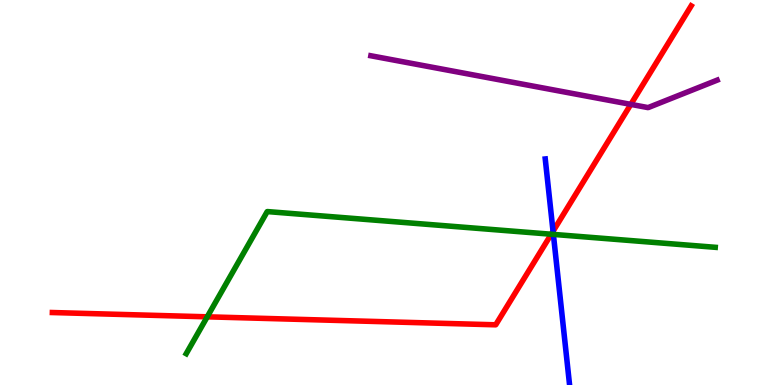[{'lines': ['blue', 'red'], 'intersections': [{'x': 7.14, 'y': 3.99}]}, {'lines': ['green', 'red'], 'intersections': [{'x': 2.67, 'y': 1.77}, {'x': 7.11, 'y': 3.92}]}, {'lines': ['purple', 'red'], 'intersections': [{'x': 8.14, 'y': 7.29}]}, {'lines': ['blue', 'green'], 'intersections': [{'x': 7.14, 'y': 3.91}]}, {'lines': ['blue', 'purple'], 'intersections': []}, {'lines': ['green', 'purple'], 'intersections': []}]